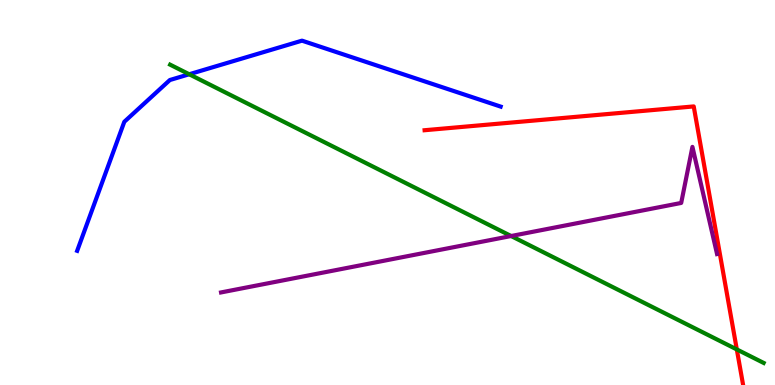[{'lines': ['blue', 'red'], 'intersections': []}, {'lines': ['green', 'red'], 'intersections': [{'x': 9.51, 'y': 0.924}]}, {'lines': ['purple', 'red'], 'intersections': []}, {'lines': ['blue', 'green'], 'intersections': [{'x': 2.44, 'y': 8.07}]}, {'lines': ['blue', 'purple'], 'intersections': []}, {'lines': ['green', 'purple'], 'intersections': [{'x': 6.6, 'y': 3.87}]}]